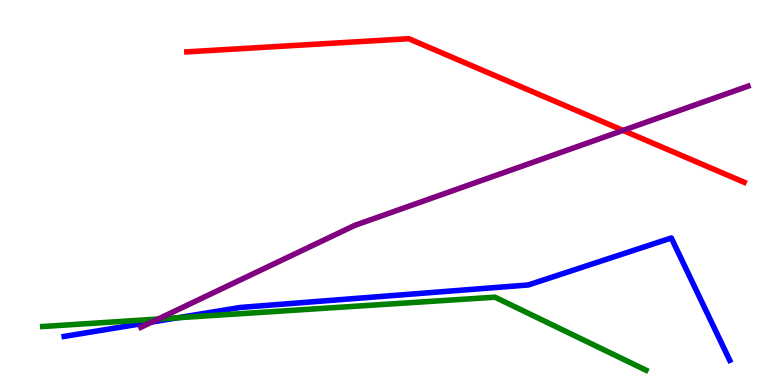[{'lines': ['blue', 'red'], 'intersections': []}, {'lines': ['green', 'red'], 'intersections': []}, {'lines': ['purple', 'red'], 'intersections': [{'x': 8.04, 'y': 6.61}]}, {'lines': ['blue', 'green'], 'intersections': [{'x': 2.29, 'y': 1.75}]}, {'lines': ['blue', 'purple'], 'intersections': [{'x': 1.96, 'y': 1.64}]}, {'lines': ['green', 'purple'], 'intersections': [{'x': 2.04, 'y': 1.71}]}]